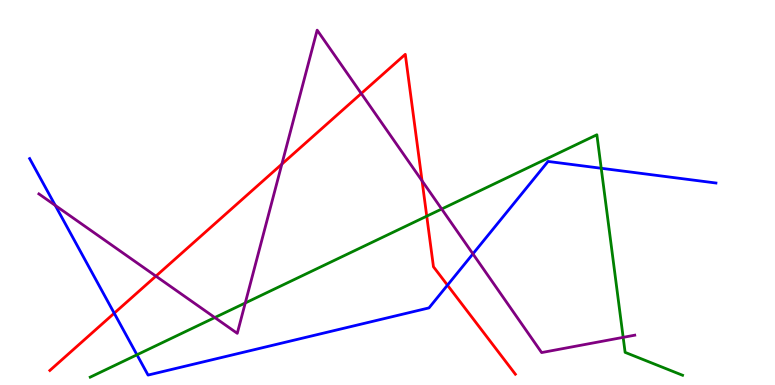[{'lines': ['blue', 'red'], 'intersections': [{'x': 1.47, 'y': 1.86}, {'x': 5.77, 'y': 2.59}]}, {'lines': ['green', 'red'], 'intersections': [{'x': 5.51, 'y': 4.39}]}, {'lines': ['purple', 'red'], 'intersections': [{'x': 2.01, 'y': 2.83}, {'x': 3.64, 'y': 5.74}, {'x': 4.66, 'y': 7.57}, {'x': 5.45, 'y': 5.3}]}, {'lines': ['blue', 'green'], 'intersections': [{'x': 1.77, 'y': 0.785}, {'x': 7.76, 'y': 5.63}]}, {'lines': ['blue', 'purple'], 'intersections': [{'x': 0.713, 'y': 4.66}, {'x': 6.1, 'y': 3.41}]}, {'lines': ['green', 'purple'], 'intersections': [{'x': 2.77, 'y': 1.75}, {'x': 3.16, 'y': 2.13}, {'x': 5.7, 'y': 4.57}, {'x': 8.04, 'y': 1.24}]}]